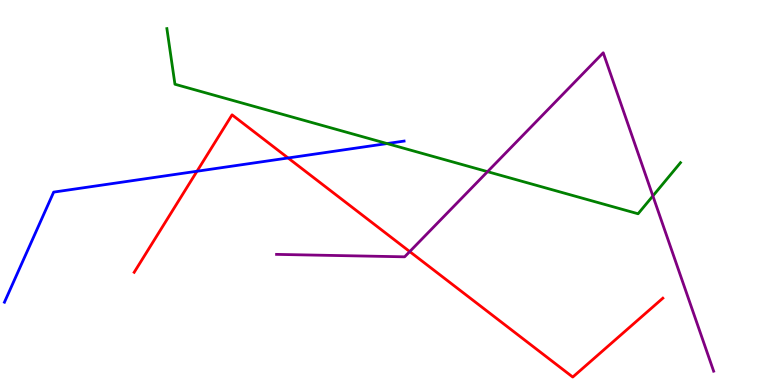[{'lines': ['blue', 'red'], 'intersections': [{'x': 2.54, 'y': 5.55}, {'x': 3.72, 'y': 5.9}]}, {'lines': ['green', 'red'], 'intersections': []}, {'lines': ['purple', 'red'], 'intersections': [{'x': 5.29, 'y': 3.47}]}, {'lines': ['blue', 'green'], 'intersections': [{'x': 4.99, 'y': 6.27}]}, {'lines': ['blue', 'purple'], 'intersections': []}, {'lines': ['green', 'purple'], 'intersections': [{'x': 6.29, 'y': 5.54}, {'x': 8.42, 'y': 4.91}]}]